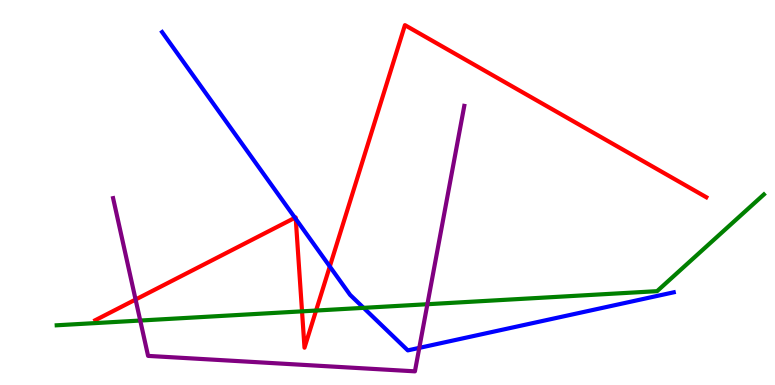[{'lines': ['blue', 'red'], 'intersections': [{'x': 3.81, 'y': 4.34}, {'x': 3.82, 'y': 4.31}, {'x': 4.26, 'y': 3.08}]}, {'lines': ['green', 'red'], 'intersections': [{'x': 3.9, 'y': 1.91}, {'x': 4.08, 'y': 1.93}]}, {'lines': ['purple', 'red'], 'intersections': [{'x': 1.75, 'y': 2.22}]}, {'lines': ['blue', 'green'], 'intersections': [{'x': 4.69, 'y': 2.0}]}, {'lines': ['blue', 'purple'], 'intersections': [{'x': 5.41, 'y': 0.964}]}, {'lines': ['green', 'purple'], 'intersections': [{'x': 1.81, 'y': 1.67}, {'x': 5.51, 'y': 2.1}]}]